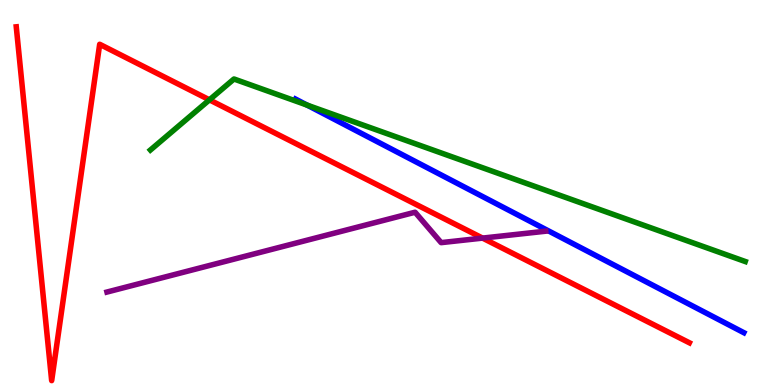[{'lines': ['blue', 'red'], 'intersections': []}, {'lines': ['green', 'red'], 'intersections': [{'x': 2.7, 'y': 7.41}]}, {'lines': ['purple', 'red'], 'intersections': [{'x': 6.23, 'y': 3.82}]}, {'lines': ['blue', 'green'], 'intersections': [{'x': 3.96, 'y': 7.27}]}, {'lines': ['blue', 'purple'], 'intersections': []}, {'lines': ['green', 'purple'], 'intersections': []}]